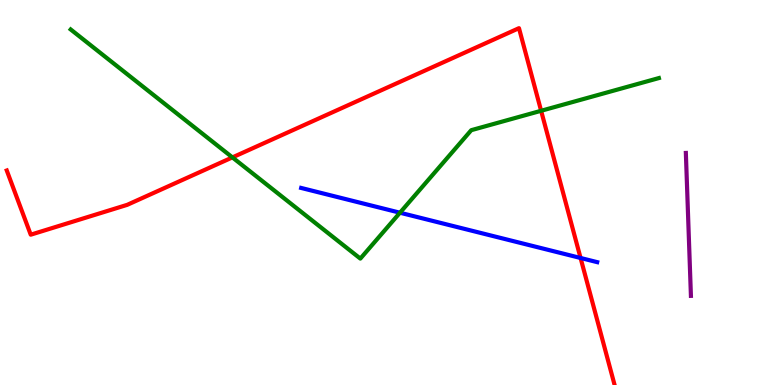[{'lines': ['blue', 'red'], 'intersections': [{'x': 7.49, 'y': 3.3}]}, {'lines': ['green', 'red'], 'intersections': [{'x': 3.0, 'y': 5.91}, {'x': 6.98, 'y': 7.12}]}, {'lines': ['purple', 'red'], 'intersections': []}, {'lines': ['blue', 'green'], 'intersections': [{'x': 5.16, 'y': 4.47}]}, {'lines': ['blue', 'purple'], 'intersections': []}, {'lines': ['green', 'purple'], 'intersections': []}]